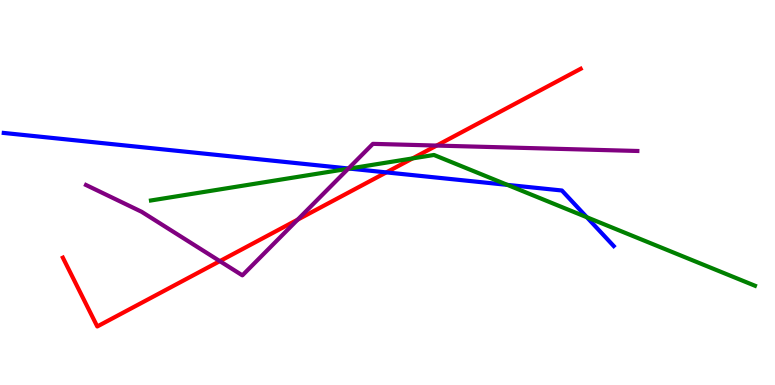[{'lines': ['blue', 'red'], 'intersections': [{'x': 4.98, 'y': 5.52}]}, {'lines': ['green', 'red'], 'intersections': [{'x': 5.32, 'y': 5.89}]}, {'lines': ['purple', 'red'], 'intersections': [{'x': 2.84, 'y': 3.22}, {'x': 3.84, 'y': 4.29}, {'x': 5.63, 'y': 6.22}]}, {'lines': ['blue', 'green'], 'intersections': [{'x': 4.51, 'y': 5.62}, {'x': 6.55, 'y': 5.2}, {'x': 7.57, 'y': 4.36}]}, {'lines': ['blue', 'purple'], 'intersections': [{'x': 4.5, 'y': 5.62}]}, {'lines': ['green', 'purple'], 'intersections': [{'x': 4.49, 'y': 5.62}]}]